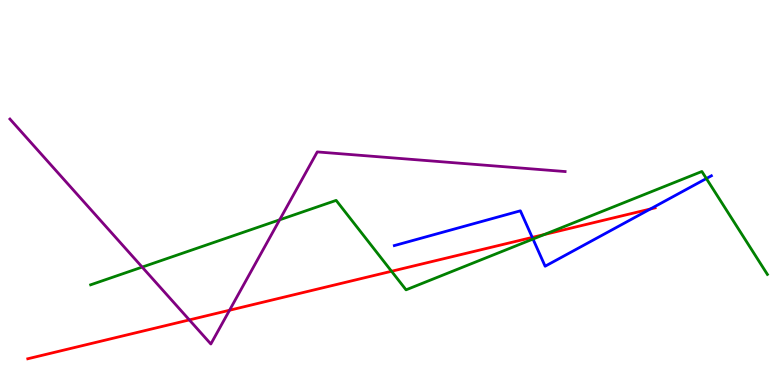[{'lines': ['blue', 'red'], 'intersections': [{'x': 6.87, 'y': 3.83}, {'x': 8.39, 'y': 4.57}]}, {'lines': ['green', 'red'], 'intersections': [{'x': 5.05, 'y': 2.95}, {'x': 7.02, 'y': 3.91}]}, {'lines': ['purple', 'red'], 'intersections': [{'x': 2.44, 'y': 1.69}, {'x': 2.96, 'y': 1.94}]}, {'lines': ['blue', 'green'], 'intersections': [{'x': 6.88, 'y': 3.79}, {'x': 9.11, 'y': 5.36}]}, {'lines': ['blue', 'purple'], 'intersections': []}, {'lines': ['green', 'purple'], 'intersections': [{'x': 1.83, 'y': 3.06}, {'x': 3.61, 'y': 4.29}]}]